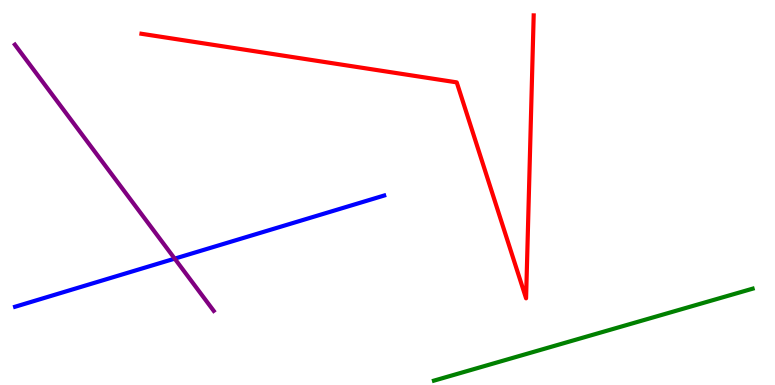[{'lines': ['blue', 'red'], 'intersections': []}, {'lines': ['green', 'red'], 'intersections': []}, {'lines': ['purple', 'red'], 'intersections': []}, {'lines': ['blue', 'green'], 'intersections': []}, {'lines': ['blue', 'purple'], 'intersections': [{'x': 2.25, 'y': 3.28}]}, {'lines': ['green', 'purple'], 'intersections': []}]